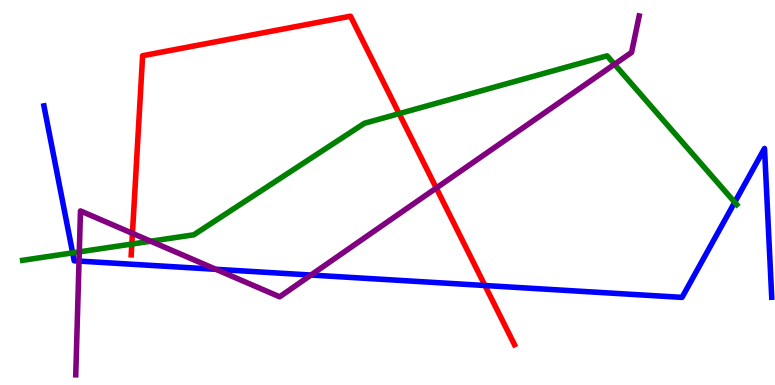[{'lines': ['blue', 'red'], 'intersections': [{'x': 6.26, 'y': 2.58}]}, {'lines': ['green', 'red'], 'intersections': [{'x': 1.7, 'y': 3.66}, {'x': 5.15, 'y': 7.05}]}, {'lines': ['purple', 'red'], 'intersections': [{'x': 1.71, 'y': 3.94}, {'x': 5.63, 'y': 5.12}]}, {'lines': ['blue', 'green'], 'intersections': [{'x': 0.937, 'y': 3.43}, {'x': 9.48, 'y': 4.75}]}, {'lines': ['blue', 'purple'], 'intersections': [{'x': 1.02, 'y': 3.22}, {'x': 2.79, 'y': 3.0}, {'x': 4.01, 'y': 2.86}]}, {'lines': ['green', 'purple'], 'intersections': [{'x': 1.02, 'y': 3.46}, {'x': 1.94, 'y': 3.73}, {'x': 7.93, 'y': 8.33}]}]